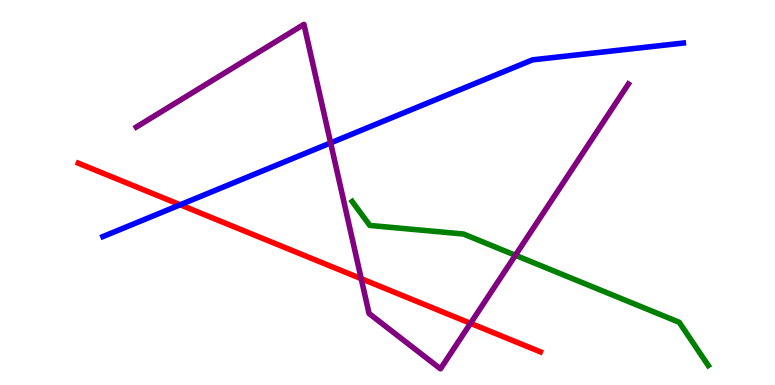[{'lines': ['blue', 'red'], 'intersections': [{'x': 2.33, 'y': 4.68}]}, {'lines': ['green', 'red'], 'intersections': []}, {'lines': ['purple', 'red'], 'intersections': [{'x': 4.66, 'y': 2.76}, {'x': 6.07, 'y': 1.6}]}, {'lines': ['blue', 'green'], 'intersections': []}, {'lines': ['blue', 'purple'], 'intersections': [{'x': 4.27, 'y': 6.29}]}, {'lines': ['green', 'purple'], 'intersections': [{'x': 6.65, 'y': 3.37}]}]